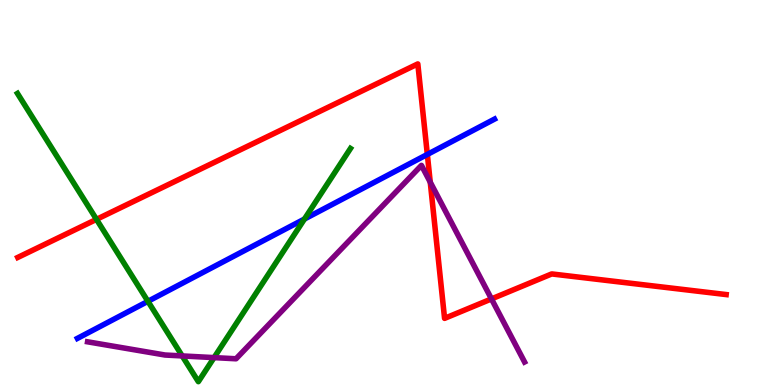[{'lines': ['blue', 'red'], 'intersections': [{'x': 5.51, 'y': 5.99}]}, {'lines': ['green', 'red'], 'intersections': [{'x': 1.25, 'y': 4.3}]}, {'lines': ['purple', 'red'], 'intersections': [{'x': 5.55, 'y': 5.27}, {'x': 6.34, 'y': 2.24}]}, {'lines': ['blue', 'green'], 'intersections': [{'x': 1.91, 'y': 2.17}, {'x': 3.93, 'y': 4.31}]}, {'lines': ['blue', 'purple'], 'intersections': []}, {'lines': ['green', 'purple'], 'intersections': [{'x': 2.35, 'y': 0.755}, {'x': 2.76, 'y': 0.711}]}]